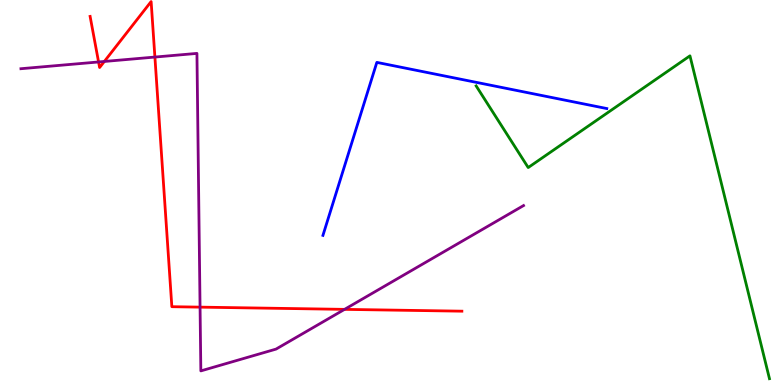[{'lines': ['blue', 'red'], 'intersections': []}, {'lines': ['green', 'red'], 'intersections': []}, {'lines': ['purple', 'red'], 'intersections': [{'x': 1.27, 'y': 8.39}, {'x': 1.35, 'y': 8.4}, {'x': 2.0, 'y': 8.52}, {'x': 2.58, 'y': 2.02}, {'x': 4.45, 'y': 1.96}]}, {'lines': ['blue', 'green'], 'intersections': []}, {'lines': ['blue', 'purple'], 'intersections': []}, {'lines': ['green', 'purple'], 'intersections': []}]